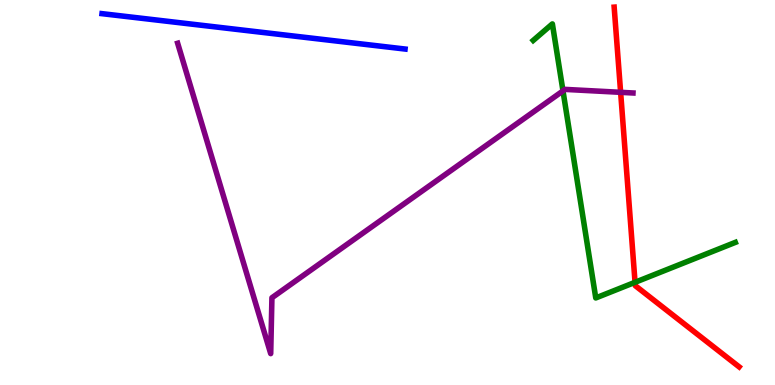[{'lines': ['blue', 'red'], 'intersections': []}, {'lines': ['green', 'red'], 'intersections': [{'x': 8.19, 'y': 2.67}]}, {'lines': ['purple', 'red'], 'intersections': [{'x': 8.01, 'y': 7.6}]}, {'lines': ['blue', 'green'], 'intersections': []}, {'lines': ['blue', 'purple'], 'intersections': []}, {'lines': ['green', 'purple'], 'intersections': [{'x': 7.26, 'y': 7.64}]}]